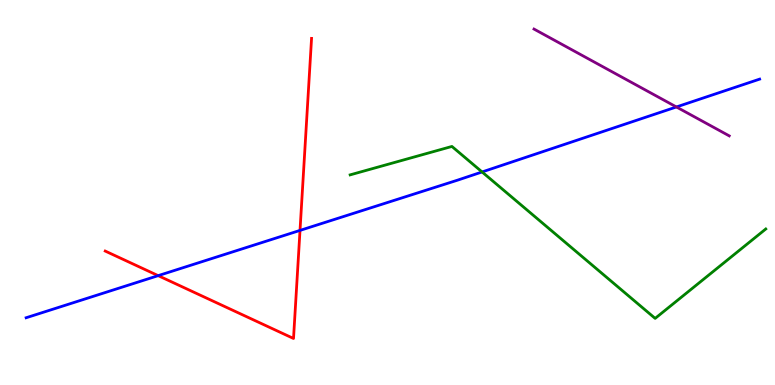[{'lines': ['blue', 'red'], 'intersections': [{'x': 2.04, 'y': 2.84}, {'x': 3.87, 'y': 4.02}]}, {'lines': ['green', 'red'], 'intersections': []}, {'lines': ['purple', 'red'], 'intersections': []}, {'lines': ['blue', 'green'], 'intersections': [{'x': 6.22, 'y': 5.53}]}, {'lines': ['blue', 'purple'], 'intersections': [{'x': 8.73, 'y': 7.22}]}, {'lines': ['green', 'purple'], 'intersections': []}]